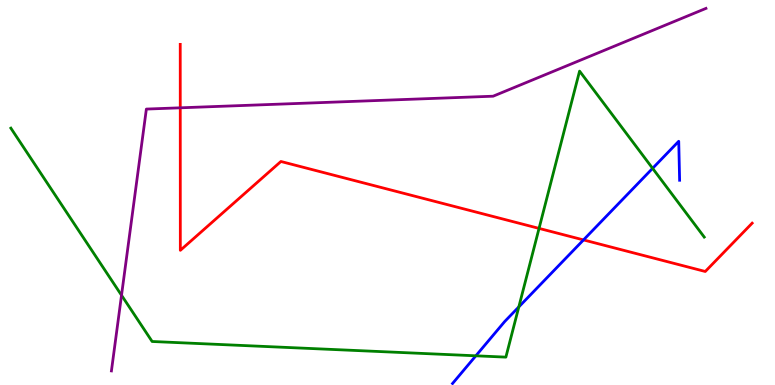[{'lines': ['blue', 'red'], 'intersections': [{'x': 7.53, 'y': 3.77}]}, {'lines': ['green', 'red'], 'intersections': [{'x': 6.96, 'y': 4.07}]}, {'lines': ['purple', 'red'], 'intersections': [{'x': 2.33, 'y': 7.2}]}, {'lines': ['blue', 'green'], 'intersections': [{'x': 6.14, 'y': 0.758}, {'x': 6.69, 'y': 2.03}, {'x': 8.42, 'y': 5.63}]}, {'lines': ['blue', 'purple'], 'intersections': []}, {'lines': ['green', 'purple'], 'intersections': [{'x': 1.57, 'y': 2.33}]}]